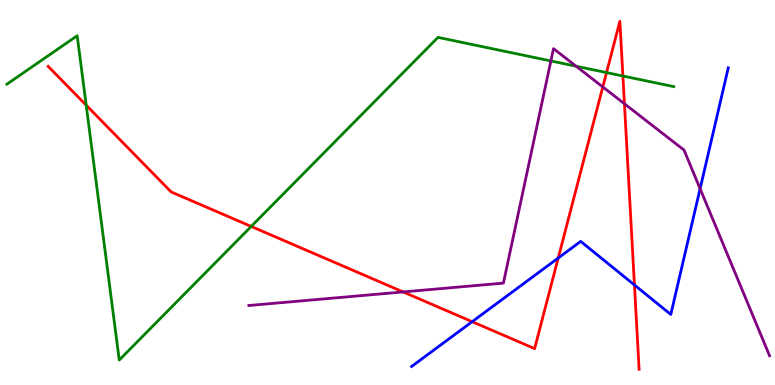[{'lines': ['blue', 'red'], 'intersections': [{'x': 6.09, 'y': 1.64}, {'x': 7.2, 'y': 3.3}, {'x': 8.19, 'y': 2.6}]}, {'lines': ['green', 'red'], 'intersections': [{'x': 1.11, 'y': 7.27}, {'x': 3.24, 'y': 4.12}, {'x': 7.83, 'y': 8.11}, {'x': 8.04, 'y': 8.03}]}, {'lines': ['purple', 'red'], 'intersections': [{'x': 5.2, 'y': 2.42}, {'x': 7.78, 'y': 7.74}, {'x': 8.06, 'y': 7.31}]}, {'lines': ['blue', 'green'], 'intersections': []}, {'lines': ['blue', 'purple'], 'intersections': [{'x': 9.03, 'y': 5.1}]}, {'lines': ['green', 'purple'], 'intersections': [{'x': 7.11, 'y': 8.42}, {'x': 7.43, 'y': 8.28}]}]